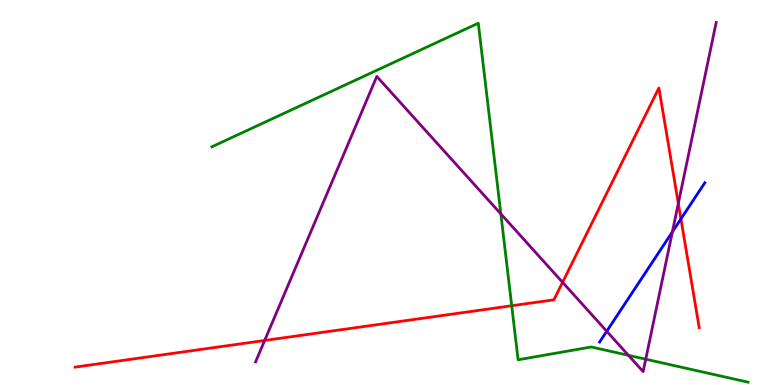[{'lines': ['blue', 'red'], 'intersections': [{'x': 8.79, 'y': 4.31}]}, {'lines': ['green', 'red'], 'intersections': [{'x': 6.6, 'y': 2.06}]}, {'lines': ['purple', 'red'], 'intersections': [{'x': 3.42, 'y': 1.16}, {'x': 7.26, 'y': 2.67}, {'x': 8.75, 'y': 4.72}]}, {'lines': ['blue', 'green'], 'intersections': []}, {'lines': ['blue', 'purple'], 'intersections': [{'x': 7.83, 'y': 1.4}, {'x': 8.68, 'y': 3.98}]}, {'lines': ['green', 'purple'], 'intersections': [{'x': 6.46, 'y': 4.44}, {'x': 8.11, 'y': 0.771}, {'x': 8.33, 'y': 0.67}]}]